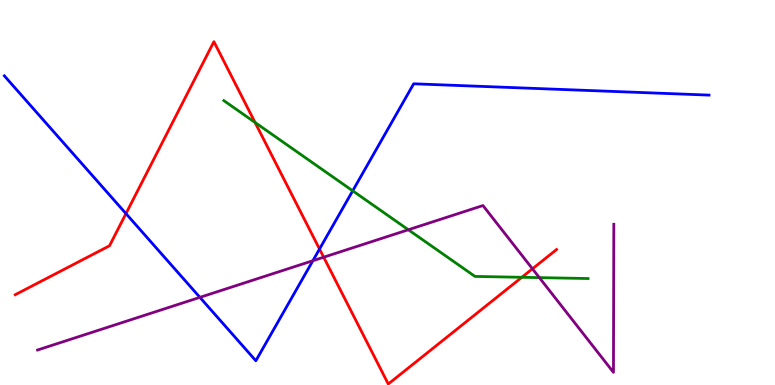[{'lines': ['blue', 'red'], 'intersections': [{'x': 1.63, 'y': 4.45}, {'x': 4.12, 'y': 3.53}]}, {'lines': ['green', 'red'], 'intersections': [{'x': 3.29, 'y': 6.82}, {'x': 6.73, 'y': 2.8}]}, {'lines': ['purple', 'red'], 'intersections': [{'x': 4.18, 'y': 3.32}, {'x': 6.87, 'y': 3.02}]}, {'lines': ['blue', 'green'], 'intersections': [{'x': 4.55, 'y': 5.04}]}, {'lines': ['blue', 'purple'], 'intersections': [{'x': 2.58, 'y': 2.28}, {'x': 4.04, 'y': 3.23}]}, {'lines': ['green', 'purple'], 'intersections': [{'x': 5.27, 'y': 4.03}, {'x': 6.96, 'y': 2.79}]}]